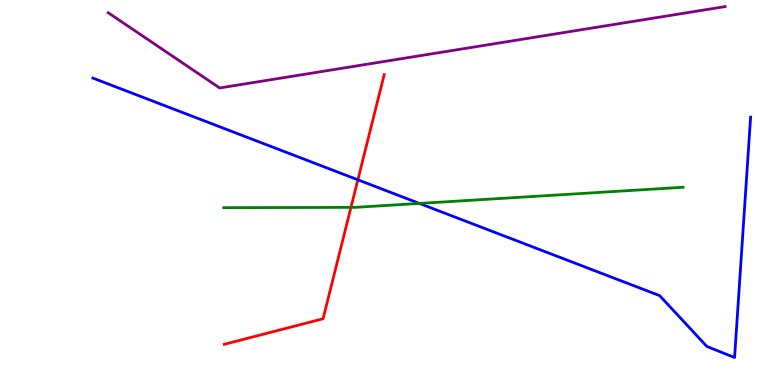[{'lines': ['blue', 'red'], 'intersections': [{'x': 4.62, 'y': 5.33}]}, {'lines': ['green', 'red'], 'intersections': [{'x': 4.53, 'y': 4.61}]}, {'lines': ['purple', 'red'], 'intersections': []}, {'lines': ['blue', 'green'], 'intersections': [{'x': 5.41, 'y': 4.72}]}, {'lines': ['blue', 'purple'], 'intersections': []}, {'lines': ['green', 'purple'], 'intersections': []}]